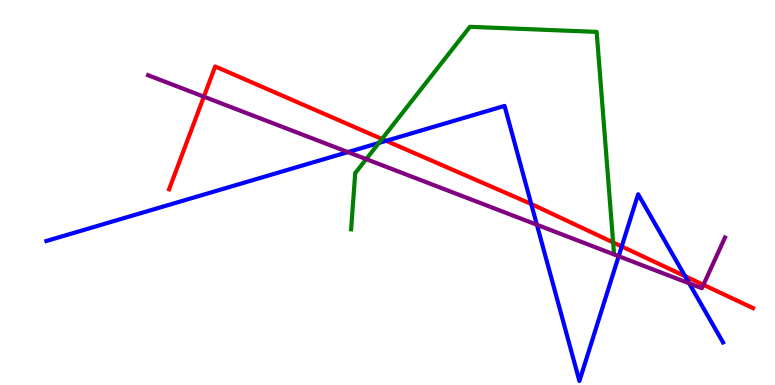[{'lines': ['blue', 'red'], 'intersections': [{'x': 4.98, 'y': 6.34}, {'x': 6.85, 'y': 4.7}, {'x': 8.02, 'y': 3.6}, {'x': 8.84, 'y': 2.83}]}, {'lines': ['green', 'red'], 'intersections': [{'x': 4.93, 'y': 6.39}, {'x': 7.91, 'y': 3.7}]}, {'lines': ['purple', 'red'], 'intersections': [{'x': 2.63, 'y': 7.49}, {'x': 9.08, 'y': 2.6}]}, {'lines': ['blue', 'green'], 'intersections': [{'x': 4.89, 'y': 6.29}]}, {'lines': ['blue', 'purple'], 'intersections': [{'x': 4.49, 'y': 6.05}, {'x': 6.93, 'y': 4.16}, {'x': 7.98, 'y': 3.35}, {'x': 8.89, 'y': 2.64}]}, {'lines': ['green', 'purple'], 'intersections': [{'x': 4.73, 'y': 5.87}]}]